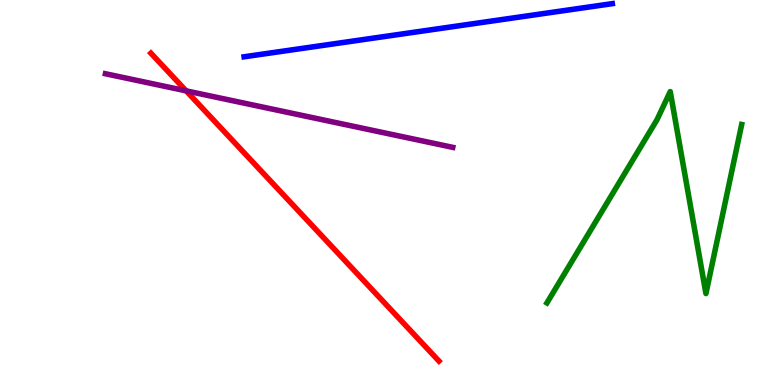[{'lines': ['blue', 'red'], 'intersections': []}, {'lines': ['green', 'red'], 'intersections': []}, {'lines': ['purple', 'red'], 'intersections': [{'x': 2.4, 'y': 7.64}]}, {'lines': ['blue', 'green'], 'intersections': []}, {'lines': ['blue', 'purple'], 'intersections': []}, {'lines': ['green', 'purple'], 'intersections': []}]